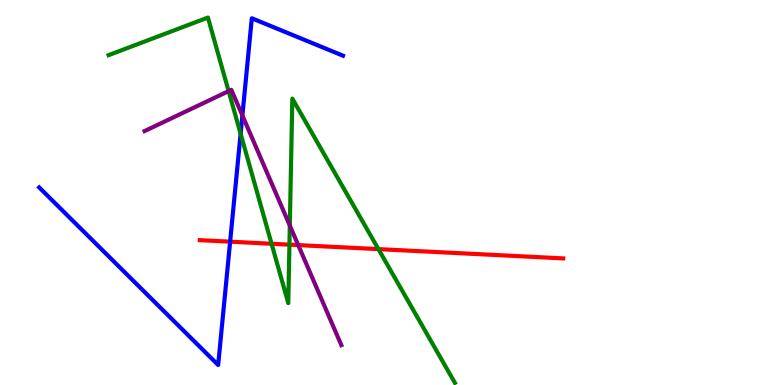[{'lines': ['blue', 'red'], 'intersections': [{'x': 2.97, 'y': 3.72}]}, {'lines': ['green', 'red'], 'intersections': [{'x': 3.5, 'y': 3.67}, {'x': 3.73, 'y': 3.65}, {'x': 4.88, 'y': 3.53}]}, {'lines': ['purple', 'red'], 'intersections': [{'x': 3.85, 'y': 3.63}]}, {'lines': ['blue', 'green'], 'intersections': [{'x': 3.1, 'y': 6.53}]}, {'lines': ['blue', 'purple'], 'intersections': [{'x': 3.13, 'y': 7.0}]}, {'lines': ['green', 'purple'], 'intersections': [{'x': 2.95, 'y': 7.63}, {'x': 3.74, 'y': 4.14}]}]